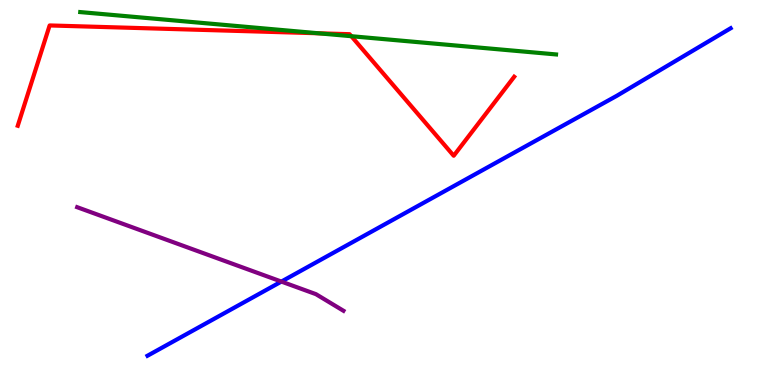[{'lines': ['blue', 'red'], 'intersections': []}, {'lines': ['green', 'red'], 'intersections': [{'x': 4.11, 'y': 9.14}, {'x': 4.53, 'y': 9.06}]}, {'lines': ['purple', 'red'], 'intersections': []}, {'lines': ['blue', 'green'], 'intersections': []}, {'lines': ['blue', 'purple'], 'intersections': [{'x': 3.63, 'y': 2.69}]}, {'lines': ['green', 'purple'], 'intersections': []}]